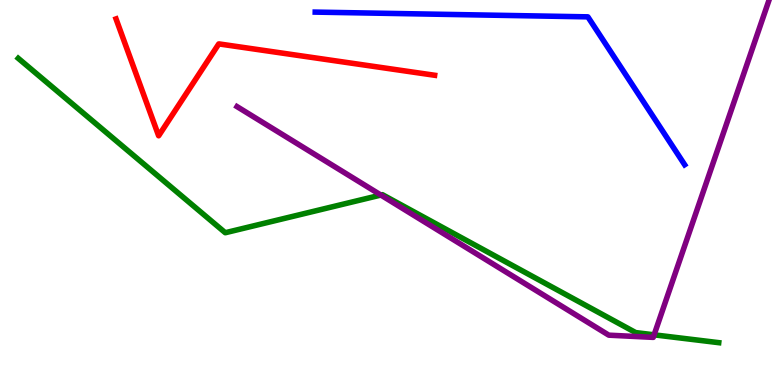[{'lines': ['blue', 'red'], 'intersections': []}, {'lines': ['green', 'red'], 'intersections': []}, {'lines': ['purple', 'red'], 'intersections': []}, {'lines': ['blue', 'green'], 'intersections': []}, {'lines': ['blue', 'purple'], 'intersections': []}, {'lines': ['green', 'purple'], 'intersections': [{'x': 4.91, 'y': 4.93}, {'x': 8.44, 'y': 1.3}]}]